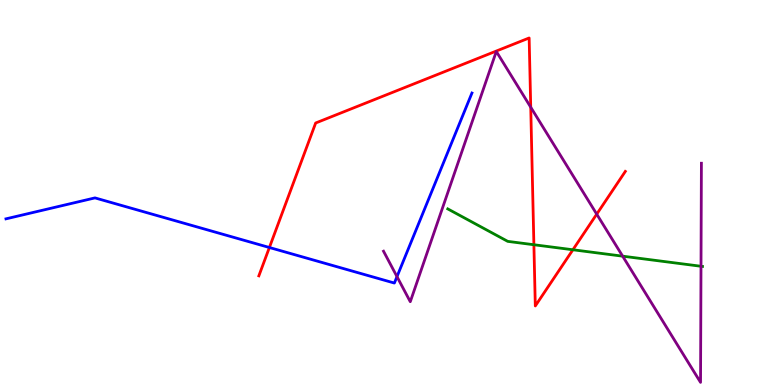[{'lines': ['blue', 'red'], 'intersections': [{'x': 3.48, 'y': 3.57}]}, {'lines': ['green', 'red'], 'intersections': [{'x': 6.89, 'y': 3.64}, {'x': 7.39, 'y': 3.51}]}, {'lines': ['purple', 'red'], 'intersections': [{'x': 6.85, 'y': 7.21}, {'x': 7.7, 'y': 4.44}]}, {'lines': ['blue', 'green'], 'intersections': []}, {'lines': ['blue', 'purple'], 'intersections': [{'x': 5.12, 'y': 2.81}]}, {'lines': ['green', 'purple'], 'intersections': [{'x': 8.03, 'y': 3.35}, {'x': 9.05, 'y': 3.08}]}]